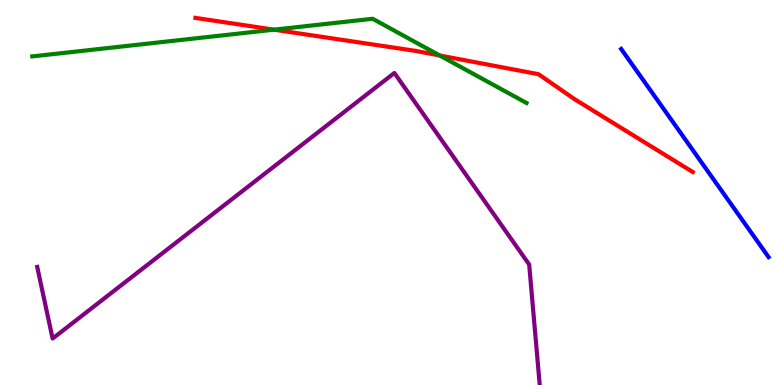[{'lines': ['blue', 'red'], 'intersections': []}, {'lines': ['green', 'red'], 'intersections': [{'x': 3.54, 'y': 9.23}, {'x': 5.67, 'y': 8.56}]}, {'lines': ['purple', 'red'], 'intersections': []}, {'lines': ['blue', 'green'], 'intersections': []}, {'lines': ['blue', 'purple'], 'intersections': []}, {'lines': ['green', 'purple'], 'intersections': []}]